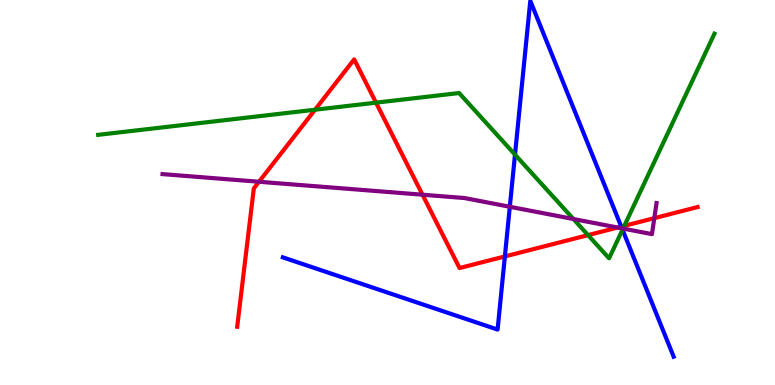[{'lines': ['blue', 'red'], 'intersections': [{'x': 6.51, 'y': 3.34}, {'x': 8.02, 'y': 4.11}]}, {'lines': ['green', 'red'], 'intersections': [{'x': 4.06, 'y': 7.15}, {'x': 4.85, 'y': 7.33}, {'x': 7.59, 'y': 3.89}, {'x': 8.06, 'y': 4.13}]}, {'lines': ['purple', 'red'], 'intersections': [{'x': 3.34, 'y': 5.28}, {'x': 5.45, 'y': 4.94}, {'x': 7.97, 'y': 4.09}, {'x': 8.44, 'y': 4.33}]}, {'lines': ['blue', 'green'], 'intersections': [{'x': 6.65, 'y': 5.98}, {'x': 8.03, 'y': 4.03}]}, {'lines': ['blue', 'purple'], 'intersections': [{'x': 6.58, 'y': 4.63}, {'x': 8.03, 'y': 4.07}]}, {'lines': ['green', 'purple'], 'intersections': [{'x': 7.4, 'y': 4.31}, {'x': 8.04, 'y': 4.06}]}]